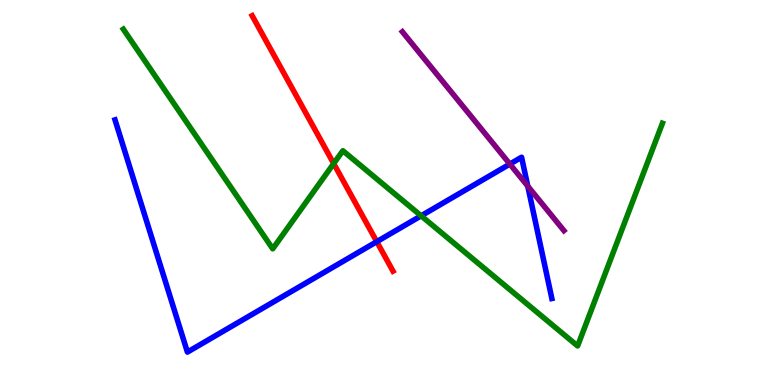[{'lines': ['blue', 'red'], 'intersections': [{'x': 4.86, 'y': 3.72}]}, {'lines': ['green', 'red'], 'intersections': [{'x': 4.31, 'y': 5.75}]}, {'lines': ['purple', 'red'], 'intersections': []}, {'lines': ['blue', 'green'], 'intersections': [{'x': 5.43, 'y': 4.39}]}, {'lines': ['blue', 'purple'], 'intersections': [{'x': 6.58, 'y': 5.74}, {'x': 6.81, 'y': 5.17}]}, {'lines': ['green', 'purple'], 'intersections': []}]